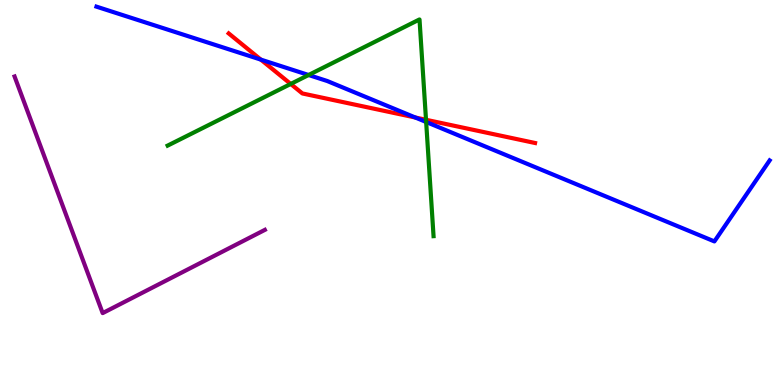[{'lines': ['blue', 'red'], 'intersections': [{'x': 3.37, 'y': 8.45}, {'x': 5.36, 'y': 6.95}]}, {'lines': ['green', 'red'], 'intersections': [{'x': 3.75, 'y': 7.82}, {'x': 5.5, 'y': 6.89}]}, {'lines': ['purple', 'red'], 'intersections': []}, {'lines': ['blue', 'green'], 'intersections': [{'x': 3.98, 'y': 8.05}, {'x': 5.5, 'y': 6.83}]}, {'lines': ['blue', 'purple'], 'intersections': []}, {'lines': ['green', 'purple'], 'intersections': []}]